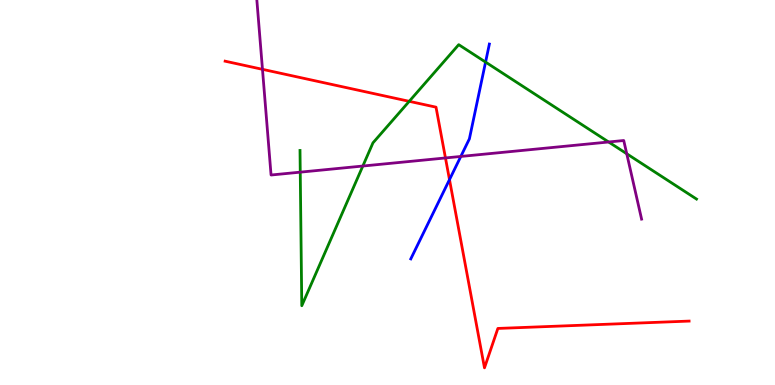[{'lines': ['blue', 'red'], 'intersections': [{'x': 5.8, 'y': 5.33}]}, {'lines': ['green', 'red'], 'intersections': [{'x': 5.28, 'y': 7.37}]}, {'lines': ['purple', 'red'], 'intersections': [{'x': 3.39, 'y': 8.2}, {'x': 5.75, 'y': 5.9}]}, {'lines': ['blue', 'green'], 'intersections': [{'x': 6.27, 'y': 8.39}]}, {'lines': ['blue', 'purple'], 'intersections': [{'x': 5.95, 'y': 5.94}]}, {'lines': ['green', 'purple'], 'intersections': [{'x': 3.87, 'y': 5.53}, {'x': 4.68, 'y': 5.69}, {'x': 7.85, 'y': 6.31}, {'x': 8.09, 'y': 6.01}]}]